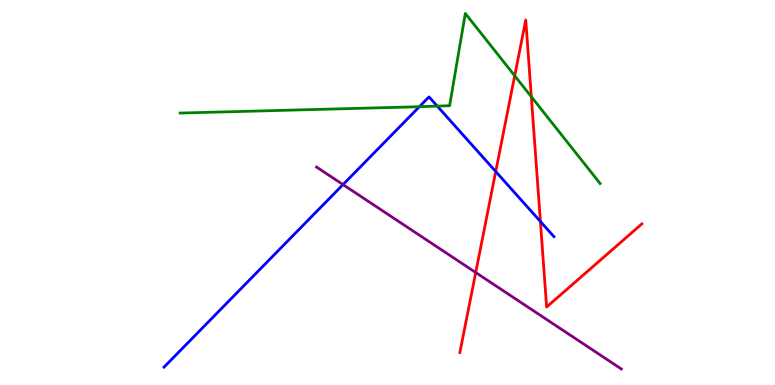[{'lines': ['blue', 'red'], 'intersections': [{'x': 6.4, 'y': 5.54}, {'x': 6.97, 'y': 4.25}]}, {'lines': ['green', 'red'], 'intersections': [{'x': 6.64, 'y': 8.03}, {'x': 6.86, 'y': 7.49}]}, {'lines': ['purple', 'red'], 'intersections': [{'x': 6.14, 'y': 2.92}]}, {'lines': ['blue', 'green'], 'intersections': [{'x': 5.41, 'y': 7.23}, {'x': 5.64, 'y': 7.24}]}, {'lines': ['blue', 'purple'], 'intersections': [{'x': 4.43, 'y': 5.21}]}, {'lines': ['green', 'purple'], 'intersections': []}]